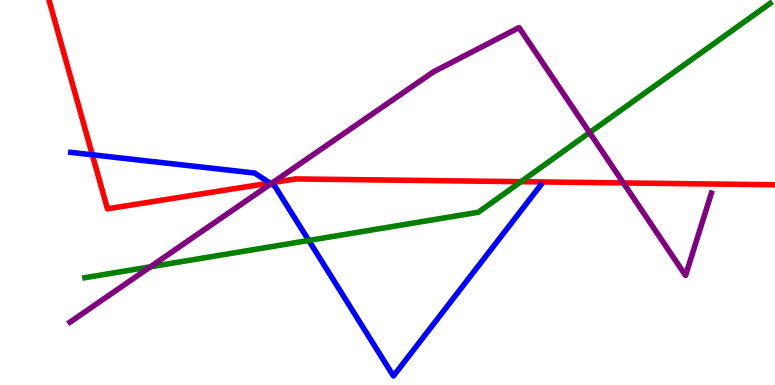[{'lines': ['blue', 'red'], 'intersections': [{'x': 1.19, 'y': 5.98}, {'x': 3.48, 'y': 5.25}]}, {'lines': ['green', 'red'], 'intersections': [{'x': 6.72, 'y': 5.28}]}, {'lines': ['purple', 'red'], 'intersections': [{'x': 3.52, 'y': 5.26}, {'x': 8.04, 'y': 5.25}]}, {'lines': ['blue', 'green'], 'intersections': [{'x': 3.98, 'y': 3.75}]}, {'lines': ['blue', 'purple'], 'intersections': [{'x': 3.5, 'y': 5.23}]}, {'lines': ['green', 'purple'], 'intersections': [{'x': 1.94, 'y': 3.07}, {'x': 7.61, 'y': 6.56}]}]